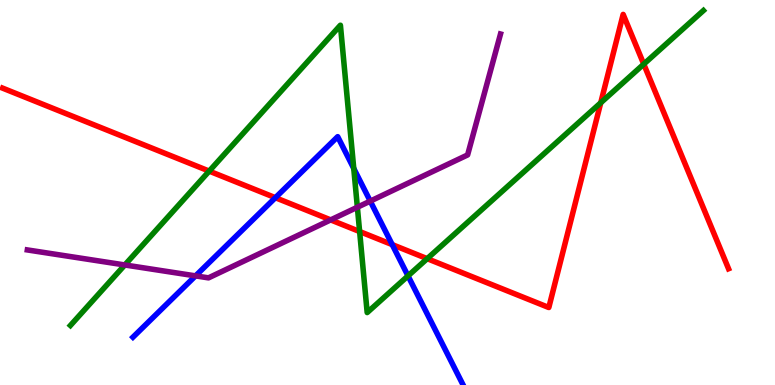[{'lines': ['blue', 'red'], 'intersections': [{'x': 3.55, 'y': 4.87}, {'x': 5.06, 'y': 3.65}]}, {'lines': ['green', 'red'], 'intersections': [{'x': 2.7, 'y': 5.56}, {'x': 4.64, 'y': 3.99}, {'x': 5.51, 'y': 3.28}, {'x': 7.75, 'y': 7.33}, {'x': 8.31, 'y': 8.33}]}, {'lines': ['purple', 'red'], 'intersections': [{'x': 4.27, 'y': 4.29}]}, {'lines': ['blue', 'green'], 'intersections': [{'x': 4.56, 'y': 5.62}, {'x': 5.26, 'y': 2.83}]}, {'lines': ['blue', 'purple'], 'intersections': [{'x': 2.52, 'y': 2.83}, {'x': 4.78, 'y': 4.78}]}, {'lines': ['green', 'purple'], 'intersections': [{'x': 1.61, 'y': 3.12}, {'x': 4.61, 'y': 4.62}]}]